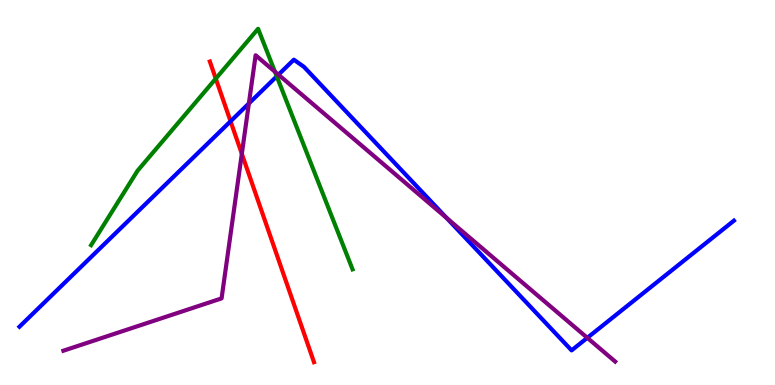[{'lines': ['blue', 'red'], 'intersections': [{'x': 2.97, 'y': 6.85}]}, {'lines': ['green', 'red'], 'intersections': [{'x': 2.78, 'y': 7.96}]}, {'lines': ['purple', 'red'], 'intersections': [{'x': 3.12, 'y': 6.0}]}, {'lines': ['blue', 'green'], 'intersections': [{'x': 3.57, 'y': 8.02}]}, {'lines': ['blue', 'purple'], 'intersections': [{'x': 3.21, 'y': 7.31}, {'x': 3.59, 'y': 8.06}, {'x': 5.76, 'y': 4.34}, {'x': 7.58, 'y': 1.23}]}, {'lines': ['green', 'purple'], 'intersections': [{'x': 3.55, 'y': 8.14}]}]